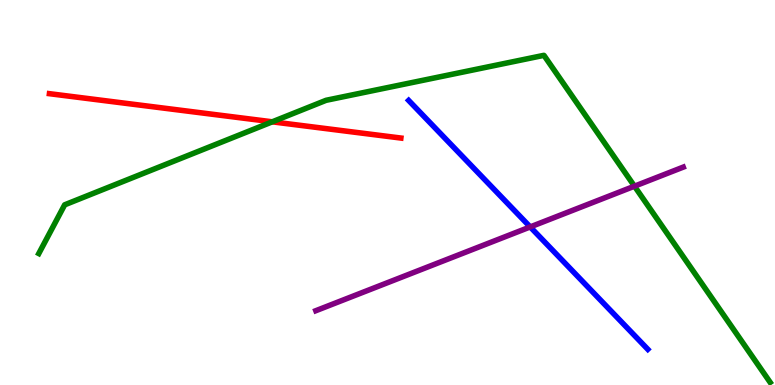[{'lines': ['blue', 'red'], 'intersections': []}, {'lines': ['green', 'red'], 'intersections': [{'x': 3.51, 'y': 6.84}]}, {'lines': ['purple', 'red'], 'intersections': []}, {'lines': ['blue', 'green'], 'intersections': []}, {'lines': ['blue', 'purple'], 'intersections': [{'x': 6.84, 'y': 4.11}]}, {'lines': ['green', 'purple'], 'intersections': [{'x': 8.19, 'y': 5.16}]}]